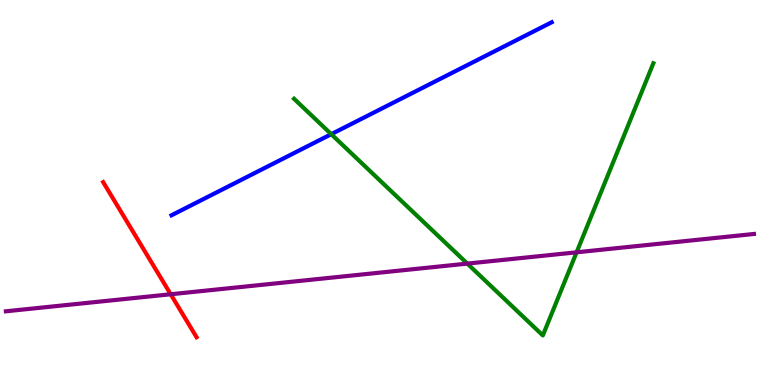[{'lines': ['blue', 'red'], 'intersections': []}, {'lines': ['green', 'red'], 'intersections': []}, {'lines': ['purple', 'red'], 'intersections': [{'x': 2.2, 'y': 2.36}]}, {'lines': ['blue', 'green'], 'intersections': [{'x': 4.27, 'y': 6.51}]}, {'lines': ['blue', 'purple'], 'intersections': []}, {'lines': ['green', 'purple'], 'intersections': [{'x': 6.03, 'y': 3.15}, {'x': 7.44, 'y': 3.45}]}]